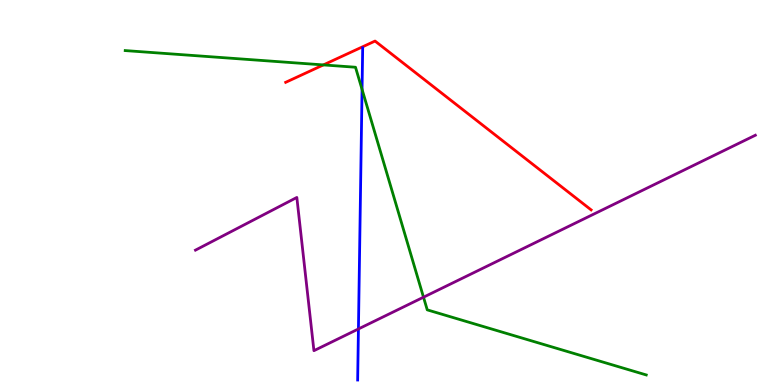[{'lines': ['blue', 'red'], 'intersections': []}, {'lines': ['green', 'red'], 'intersections': [{'x': 4.17, 'y': 8.31}]}, {'lines': ['purple', 'red'], 'intersections': []}, {'lines': ['blue', 'green'], 'intersections': [{'x': 4.67, 'y': 7.68}]}, {'lines': ['blue', 'purple'], 'intersections': [{'x': 4.62, 'y': 1.46}]}, {'lines': ['green', 'purple'], 'intersections': [{'x': 5.46, 'y': 2.28}]}]